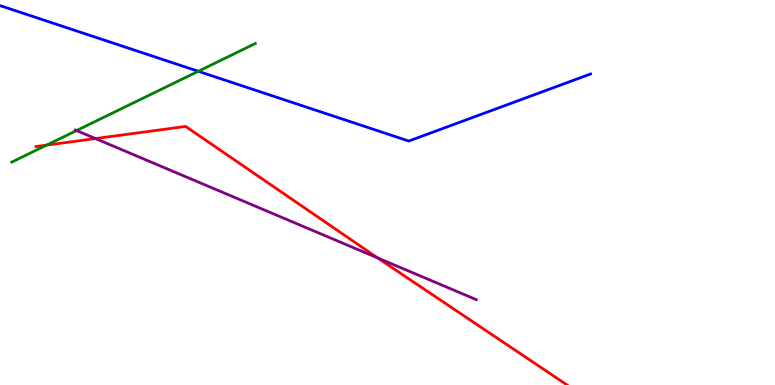[{'lines': ['blue', 'red'], 'intersections': []}, {'lines': ['green', 'red'], 'intersections': [{'x': 0.601, 'y': 6.23}]}, {'lines': ['purple', 'red'], 'intersections': [{'x': 1.23, 'y': 6.4}, {'x': 4.87, 'y': 3.3}]}, {'lines': ['blue', 'green'], 'intersections': [{'x': 2.56, 'y': 8.15}]}, {'lines': ['blue', 'purple'], 'intersections': []}, {'lines': ['green', 'purple'], 'intersections': [{'x': 0.988, 'y': 6.61}]}]